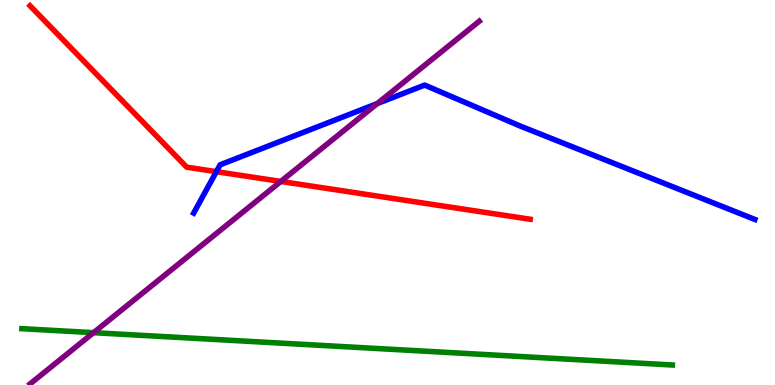[{'lines': ['blue', 'red'], 'intersections': [{'x': 2.79, 'y': 5.54}]}, {'lines': ['green', 'red'], 'intersections': []}, {'lines': ['purple', 'red'], 'intersections': [{'x': 3.62, 'y': 5.29}]}, {'lines': ['blue', 'green'], 'intersections': []}, {'lines': ['blue', 'purple'], 'intersections': [{'x': 4.87, 'y': 7.31}]}, {'lines': ['green', 'purple'], 'intersections': [{'x': 1.21, 'y': 1.36}]}]